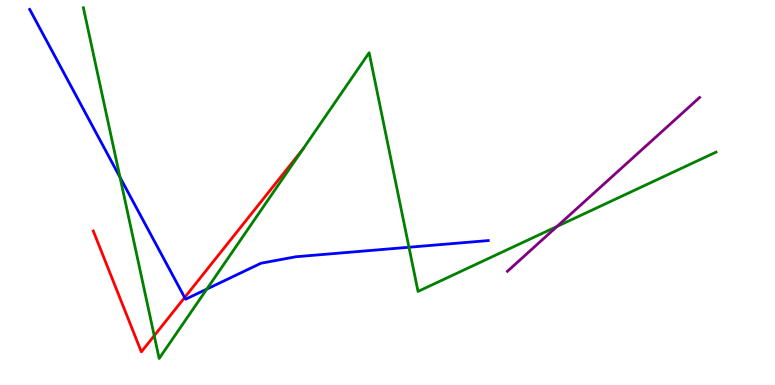[{'lines': ['blue', 'red'], 'intersections': [{'x': 2.38, 'y': 2.27}]}, {'lines': ['green', 'red'], 'intersections': [{'x': 1.99, 'y': 1.28}, {'x': 3.91, 'y': 6.13}]}, {'lines': ['purple', 'red'], 'intersections': []}, {'lines': ['blue', 'green'], 'intersections': [{'x': 1.55, 'y': 5.4}, {'x': 2.67, 'y': 2.49}, {'x': 5.28, 'y': 3.58}]}, {'lines': ['blue', 'purple'], 'intersections': []}, {'lines': ['green', 'purple'], 'intersections': [{'x': 7.19, 'y': 4.12}]}]